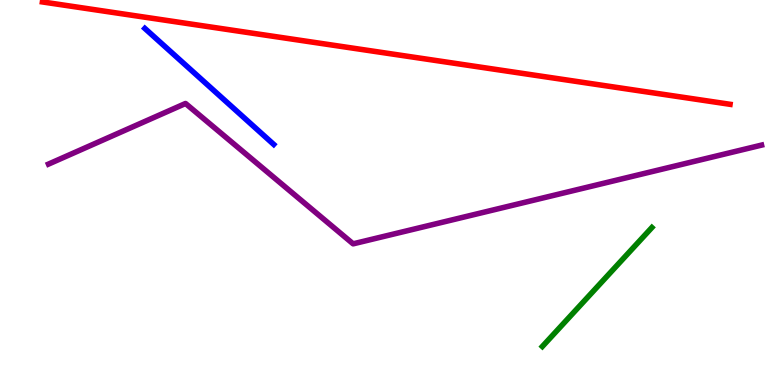[{'lines': ['blue', 'red'], 'intersections': []}, {'lines': ['green', 'red'], 'intersections': []}, {'lines': ['purple', 'red'], 'intersections': []}, {'lines': ['blue', 'green'], 'intersections': []}, {'lines': ['blue', 'purple'], 'intersections': []}, {'lines': ['green', 'purple'], 'intersections': []}]